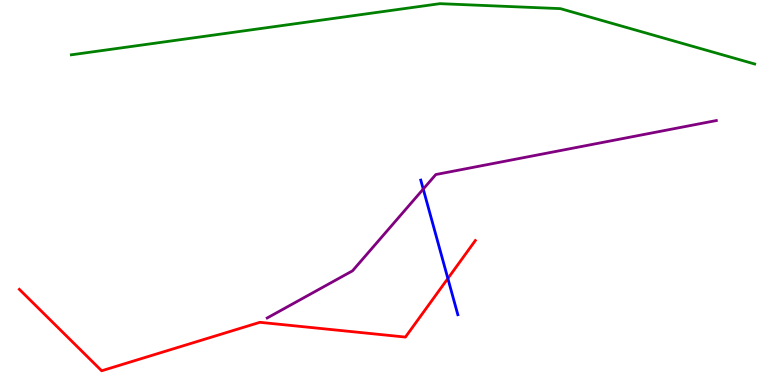[{'lines': ['blue', 'red'], 'intersections': [{'x': 5.78, 'y': 2.77}]}, {'lines': ['green', 'red'], 'intersections': []}, {'lines': ['purple', 'red'], 'intersections': []}, {'lines': ['blue', 'green'], 'intersections': []}, {'lines': ['blue', 'purple'], 'intersections': [{'x': 5.46, 'y': 5.09}]}, {'lines': ['green', 'purple'], 'intersections': []}]